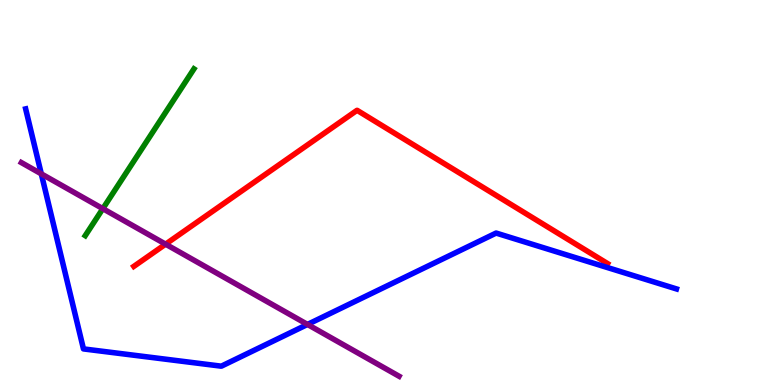[{'lines': ['blue', 'red'], 'intersections': []}, {'lines': ['green', 'red'], 'intersections': []}, {'lines': ['purple', 'red'], 'intersections': [{'x': 2.14, 'y': 3.66}]}, {'lines': ['blue', 'green'], 'intersections': []}, {'lines': ['blue', 'purple'], 'intersections': [{'x': 0.533, 'y': 5.48}, {'x': 3.97, 'y': 1.57}]}, {'lines': ['green', 'purple'], 'intersections': [{'x': 1.33, 'y': 4.58}]}]